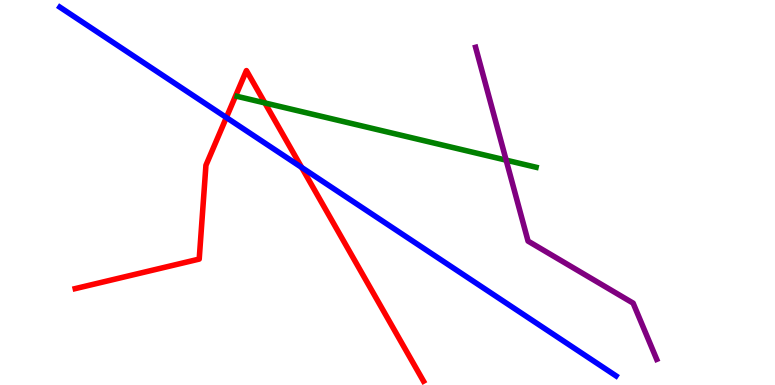[{'lines': ['blue', 'red'], 'intersections': [{'x': 2.92, 'y': 6.95}, {'x': 3.89, 'y': 5.65}]}, {'lines': ['green', 'red'], 'intersections': [{'x': 3.42, 'y': 7.33}]}, {'lines': ['purple', 'red'], 'intersections': []}, {'lines': ['blue', 'green'], 'intersections': []}, {'lines': ['blue', 'purple'], 'intersections': []}, {'lines': ['green', 'purple'], 'intersections': [{'x': 6.53, 'y': 5.84}]}]